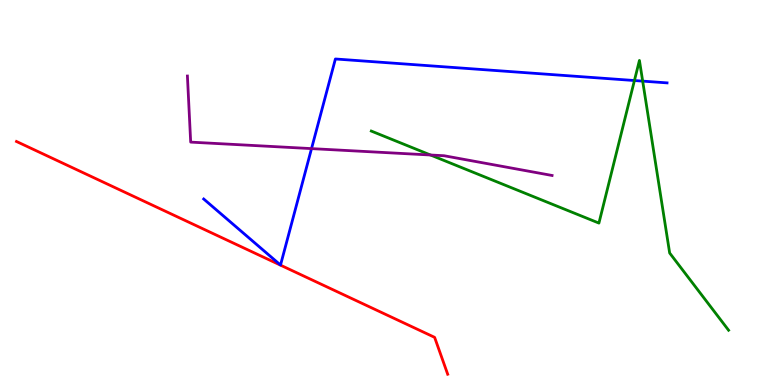[{'lines': ['blue', 'red'], 'intersections': []}, {'lines': ['green', 'red'], 'intersections': []}, {'lines': ['purple', 'red'], 'intersections': []}, {'lines': ['blue', 'green'], 'intersections': [{'x': 8.19, 'y': 7.91}, {'x': 8.29, 'y': 7.89}]}, {'lines': ['blue', 'purple'], 'intersections': [{'x': 4.02, 'y': 6.14}]}, {'lines': ['green', 'purple'], 'intersections': [{'x': 5.55, 'y': 5.97}]}]